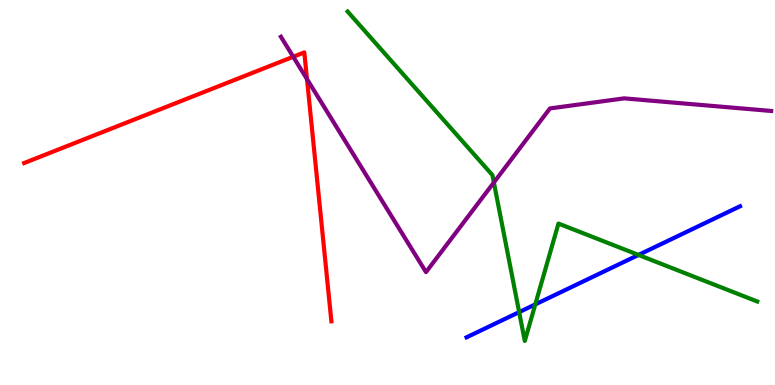[{'lines': ['blue', 'red'], 'intersections': []}, {'lines': ['green', 'red'], 'intersections': []}, {'lines': ['purple', 'red'], 'intersections': [{'x': 3.78, 'y': 8.53}, {'x': 3.96, 'y': 7.95}]}, {'lines': ['blue', 'green'], 'intersections': [{'x': 6.7, 'y': 1.89}, {'x': 6.91, 'y': 2.09}, {'x': 8.24, 'y': 3.38}]}, {'lines': ['blue', 'purple'], 'intersections': []}, {'lines': ['green', 'purple'], 'intersections': [{'x': 6.37, 'y': 5.26}]}]